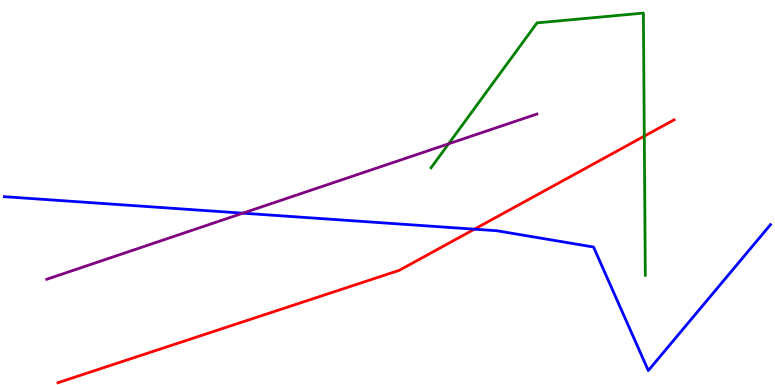[{'lines': ['blue', 'red'], 'intersections': [{'x': 6.12, 'y': 4.05}]}, {'lines': ['green', 'red'], 'intersections': [{'x': 8.31, 'y': 6.46}]}, {'lines': ['purple', 'red'], 'intersections': []}, {'lines': ['blue', 'green'], 'intersections': []}, {'lines': ['blue', 'purple'], 'intersections': [{'x': 3.13, 'y': 4.46}]}, {'lines': ['green', 'purple'], 'intersections': [{'x': 5.79, 'y': 6.26}]}]